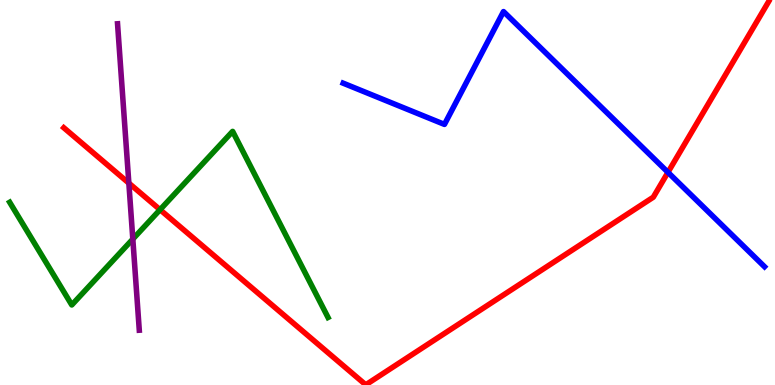[{'lines': ['blue', 'red'], 'intersections': [{'x': 8.62, 'y': 5.52}]}, {'lines': ['green', 'red'], 'intersections': [{'x': 2.07, 'y': 4.55}]}, {'lines': ['purple', 'red'], 'intersections': [{'x': 1.66, 'y': 5.24}]}, {'lines': ['blue', 'green'], 'intersections': []}, {'lines': ['blue', 'purple'], 'intersections': []}, {'lines': ['green', 'purple'], 'intersections': [{'x': 1.71, 'y': 3.79}]}]